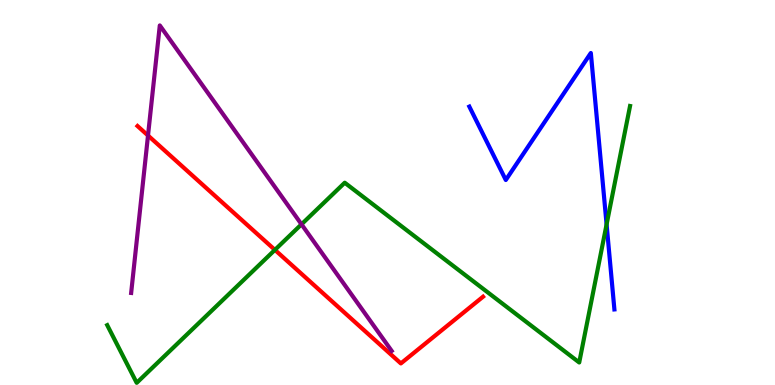[{'lines': ['blue', 'red'], 'intersections': []}, {'lines': ['green', 'red'], 'intersections': [{'x': 3.55, 'y': 3.51}]}, {'lines': ['purple', 'red'], 'intersections': [{'x': 1.91, 'y': 6.48}]}, {'lines': ['blue', 'green'], 'intersections': [{'x': 7.83, 'y': 4.17}]}, {'lines': ['blue', 'purple'], 'intersections': []}, {'lines': ['green', 'purple'], 'intersections': [{'x': 3.89, 'y': 4.17}]}]